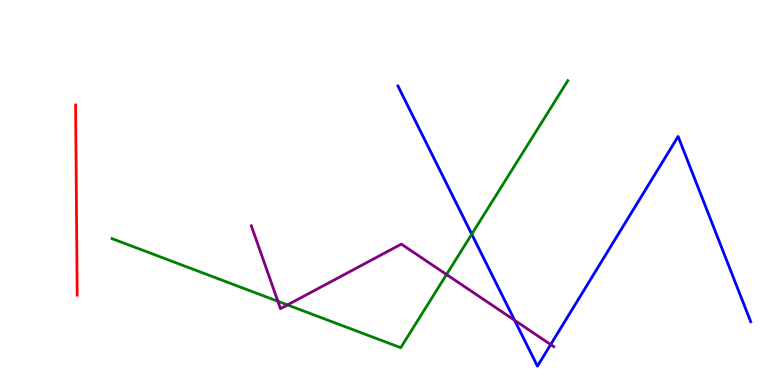[{'lines': ['blue', 'red'], 'intersections': []}, {'lines': ['green', 'red'], 'intersections': []}, {'lines': ['purple', 'red'], 'intersections': []}, {'lines': ['blue', 'green'], 'intersections': [{'x': 6.09, 'y': 3.92}]}, {'lines': ['blue', 'purple'], 'intersections': [{'x': 6.64, 'y': 1.68}, {'x': 7.11, 'y': 1.05}]}, {'lines': ['green', 'purple'], 'intersections': [{'x': 3.59, 'y': 2.17}, {'x': 3.71, 'y': 2.08}, {'x': 5.76, 'y': 2.87}]}]